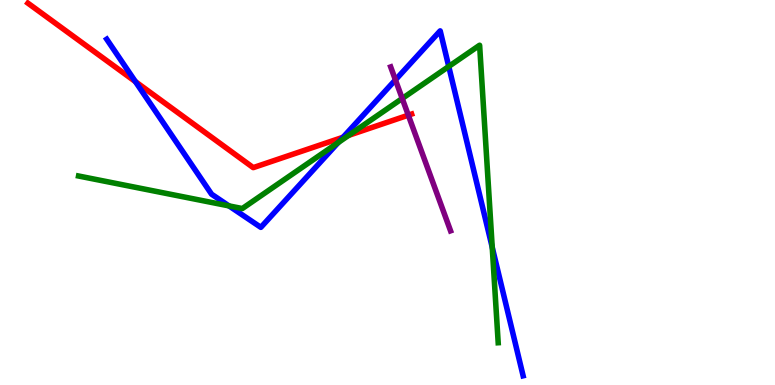[{'lines': ['blue', 'red'], 'intersections': [{'x': 1.75, 'y': 7.88}, {'x': 4.43, 'y': 6.44}]}, {'lines': ['green', 'red'], 'intersections': [{'x': 4.5, 'y': 6.48}]}, {'lines': ['purple', 'red'], 'intersections': [{'x': 5.27, 'y': 7.01}]}, {'lines': ['blue', 'green'], 'intersections': [{'x': 2.95, 'y': 4.65}, {'x': 4.37, 'y': 6.3}, {'x': 5.79, 'y': 8.27}, {'x': 6.35, 'y': 3.58}]}, {'lines': ['blue', 'purple'], 'intersections': [{'x': 5.1, 'y': 7.92}]}, {'lines': ['green', 'purple'], 'intersections': [{'x': 5.19, 'y': 7.44}]}]